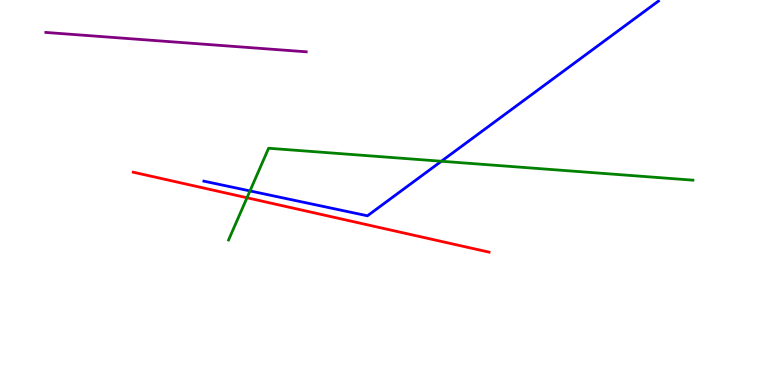[{'lines': ['blue', 'red'], 'intersections': []}, {'lines': ['green', 'red'], 'intersections': [{'x': 3.19, 'y': 4.86}]}, {'lines': ['purple', 'red'], 'intersections': []}, {'lines': ['blue', 'green'], 'intersections': [{'x': 3.23, 'y': 5.04}, {'x': 5.7, 'y': 5.81}]}, {'lines': ['blue', 'purple'], 'intersections': []}, {'lines': ['green', 'purple'], 'intersections': []}]